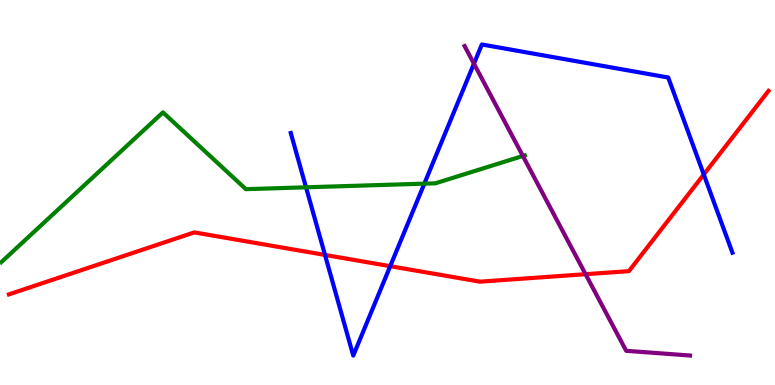[{'lines': ['blue', 'red'], 'intersections': [{'x': 4.19, 'y': 3.38}, {'x': 5.04, 'y': 3.09}, {'x': 9.08, 'y': 5.47}]}, {'lines': ['green', 'red'], 'intersections': []}, {'lines': ['purple', 'red'], 'intersections': [{'x': 7.56, 'y': 2.88}]}, {'lines': ['blue', 'green'], 'intersections': [{'x': 3.95, 'y': 5.13}, {'x': 5.48, 'y': 5.23}]}, {'lines': ['blue', 'purple'], 'intersections': [{'x': 6.12, 'y': 8.35}]}, {'lines': ['green', 'purple'], 'intersections': [{'x': 6.75, 'y': 5.95}]}]